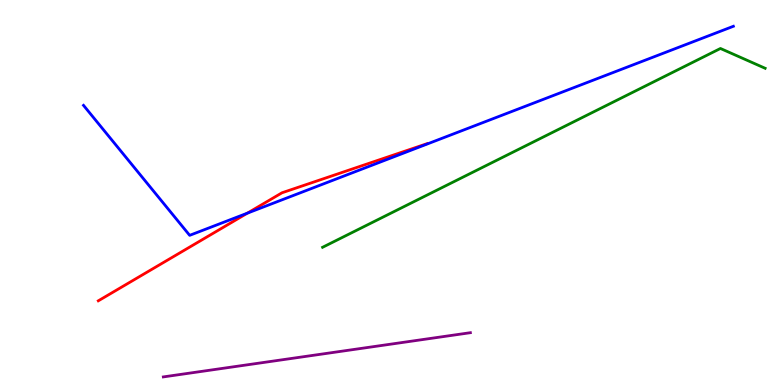[{'lines': ['blue', 'red'], 'intersections': [{'x': 3.19, 'y': 4.46}]}, {'lines': ['green', 'red'], 'intersections': []}, {'lines': ['purple', 'red'], 'intersections': []}, {'lines': ['blue', 'green'], 'intersections': []}, {'lines': ['blue', 'purple'], 'intersections': []}, {'lines': ['green', 'purple'], 'intersections': []}]